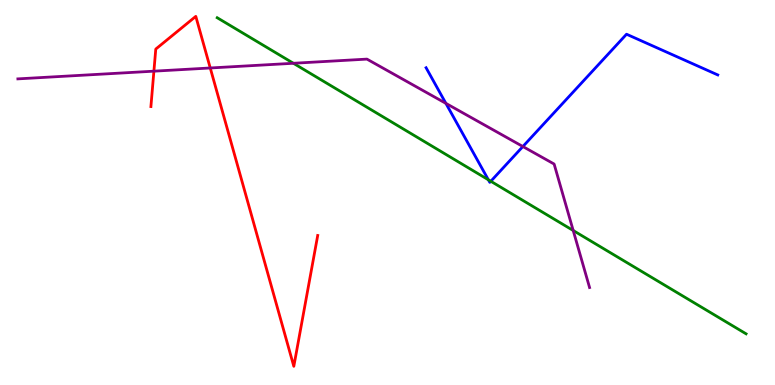[{'lines': ['blue', 'red'], 'intersections': []}, {'lines': ['green', 'red'], 'intersections': []}, {'lines': ['purple', 'red'], 'intersections': [{'x': 1.99, 'y': 8.15}, {'x': 2.71, 'y': 8.23}]}, {'lines': ['blue', 'green'], 'intersections': [{'x': 6.3, 'y': 5.33}, {'x': 6.33, 'y': 5.29}]}, {'lines': ['blue', 'purple'], 'intersections': [{'x': 5.75, 'y': 7.32}, {'x': 6.75, 'y': 6.19}]}, {'lines': ['green', 'purple'], 'intersections': [{'x': 3.79, 'y': 8.36}, {'x': 7.4, 'y': 4.01}]}]